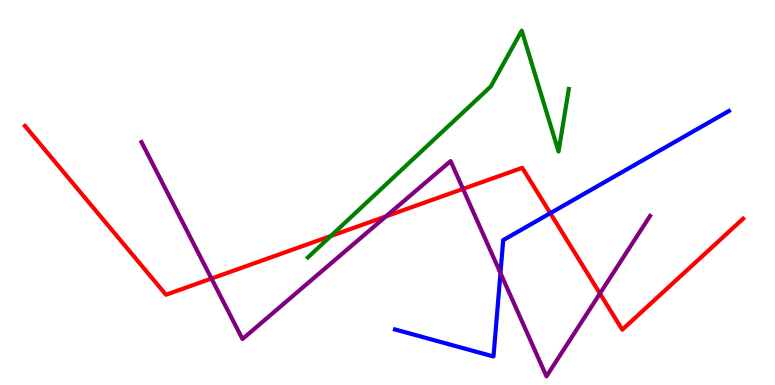[{'lines': ['blue', 'red'], 'intersections': [{'x': 7.1, 'y': 4.46}]}, {'lines': ['green', 'red'], 'intersections': [{'x': 4.27, 'y': 3.87}]}, {'lines': ['purple', 'red'], 'intersections': [{'x': 2.73, 'y': 2.77}, {'x': 4.98, 'y': 4.38}, {'x': 5.97, 'y': 5.09}, {'x': 7.74, 'y': 2.38}]}, {'lines': ['blue', 'green'], 'intersections': []}, {'lines': ['blue', 'purple'], 'intersections': [{'x': 6.46, 'y': 2.91}]}, {'lines': ['green', 'purple'], 'intersections': []}]